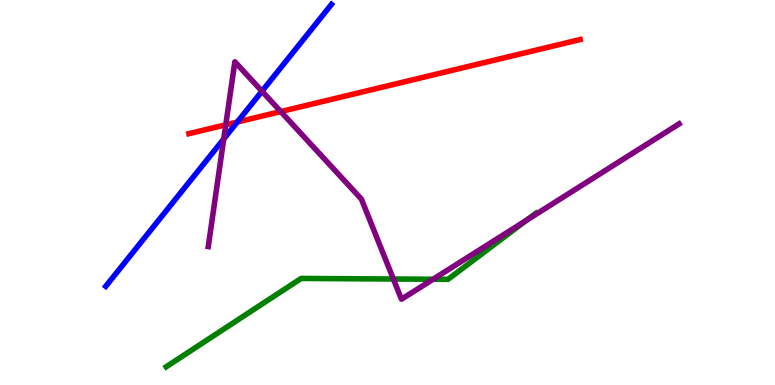[{'lines': ['blue', 'red'], 'intersections': [{'x': 3.06, 'y': 6.83}]}, {'lines': ['green', 'red'], 'intersections': []}, {'lines': ['purple', 'red'], 'intersections': [{'x': 2.91, 'y': 6.76}, {'x': 3.62, 'y': 7.1}]}, {'lines': ['blue', 'green'], 'intersections': []}, {'lines': ['blue', 'purple'], 'intersections': [{'x': 2.89, 'y': 6.39}, {'x': 3.38, 'y': 7.63}]}, {'lines': ['green', 'purple'], 'intersections': [{'x': 5.08, 'y': 2.75}, {'x': 5.59, 'y': 2.75}, {'x': 6.8, 'y': 4.28}]}]